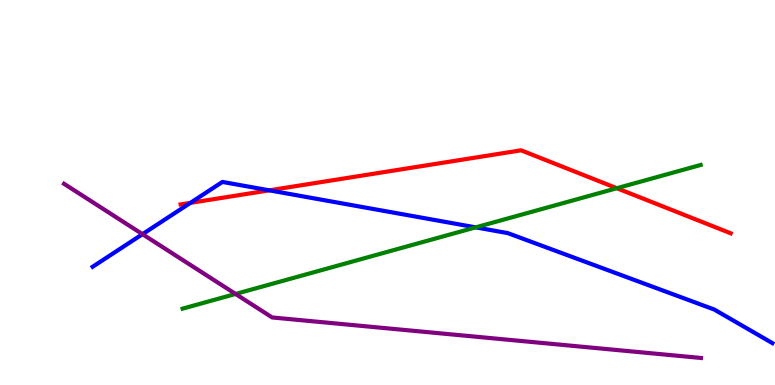[{'lines': ['blue', 'red'], 'intersections': [{'x': 2.46, 'y': 4.73}, {'x': 3.47, 'y': 5.06}]}, {'lines': ['green', 'red'], 'intersections': [{'x': 7.96, 'y': 5.11}]}, {'lines': ['purple', 'red'], 'intersections': []}, {'lines': ['blue', 'green'], 'intersections': [{'x': 6.14, 'y': 4.09}]}, {'lines': ['blue', 'purple'], 'intersections': [{'x': 1.84, 'y': 3.92}]}, {'lines': ['green', 'purple'], 'intersections': [{'x': 3.04, 'y': 2.36}]}]